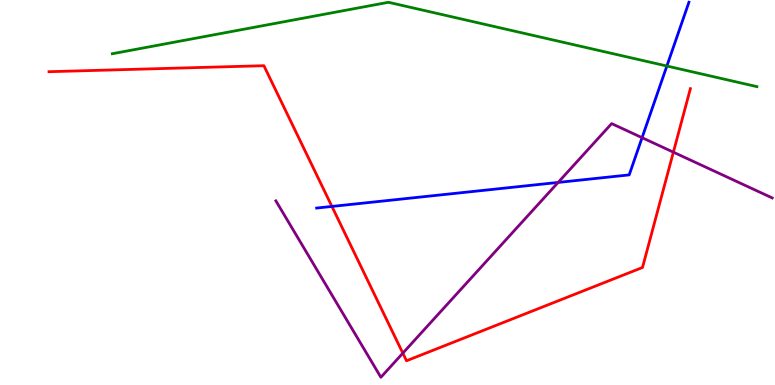[{'lines': ['blue', 'red'], 'intersections': [{'x': 4.28, 'y': 4.64}]}, {'lines': ['green', 'red'], 'intersections': []}, {'lines': ['purple', 'red'], 'intersections': [{'x': 5.2, 'y': 0.827}, {'x': 8.69, 'y': 6.05}]}, {'lines': ['blue', 'green'], 'intersections': [{'x': 8.6, 'y': 8.29}]}, {'lines': ['blue', 'purple'], 'intersections': [{'x': 7.2, 'y': 5.26}, {'x': 8.28, 'y': 6.42}]}, {'lines': ['green', 'purple'], 'intersections': []}]